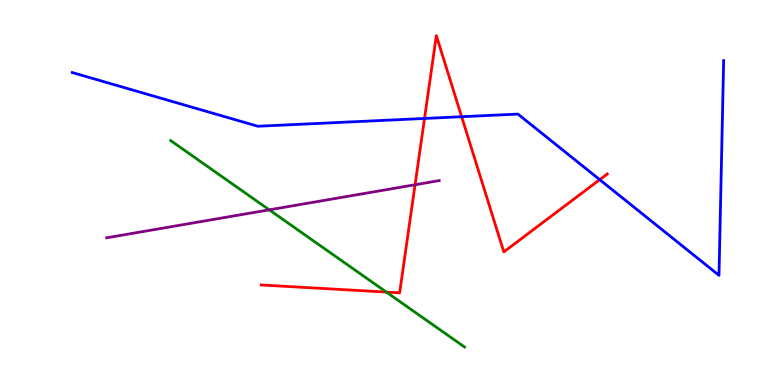[{'lines': ['blue', 'red'], 'intersections': [{'x': 5.48, 'y': 6.92}, {'x': 5.96, 'y': 6.97}, {'x': 7.74, 'y': 5.33}]}, {'lines': ['green', 'red'], 'intersections': [{'x': 4.99, 'y': 2.41}]}, {'lines': ['purple', 'red'], 'intersections': [{'x': 5.36, 'y': 5.2}]}, {'lines': ['blue', 'green'], 'intersections': []}, {'lines': ['blue', 'purple'], 'intersections': []}, {'lines': ['green', 'purple'], 'intersections': [{'x': 3.47, 'y': 4.55}]}]